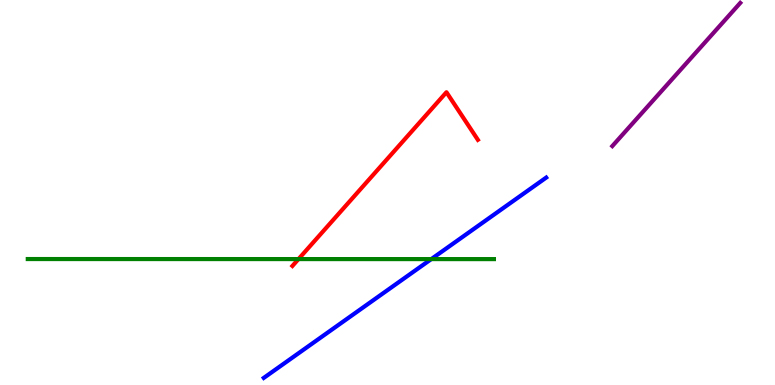[{'lines': ['blue', 'red'], 'intersections': []}, {'lines': ['green', 'red'], 'intersections': [{'x': 3.85, 'y': 3.27}]}, {'lines': ['purple', 'red'], 'intersections': []}, {'lines': ['blue', 'green'], 'intersections': [{'x': 5.56, 'y': 3.27}]}, {'lines': ['blue', 'purple'], 'intersections': []}, {'lines': ['green', 'purple'], 'intersections': []}]